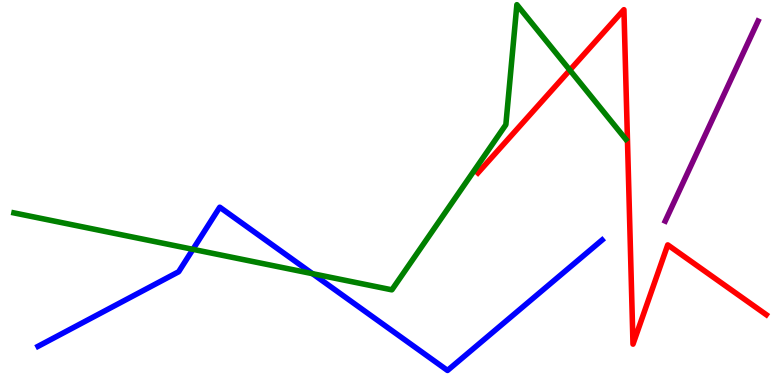[{'lines': ['blue', 'red'], 'intersections': []}, {'lines': ['green', 'red'], 'intersections': [{'x': 7.35, 'y': 8.18}]}, {'lines': ['purple', 'red'], 'intersections': []}, {'lines': ['blue', 'green'], 'intersections': [{'x': 2.49, 'y': 3.52}, {'x': 4.03, 'y': 2.89}]}, {'lines': ['blue', 'purple'], 'intersections': []}, {'lines': ['green', 'purple'], 'intersections': []}]